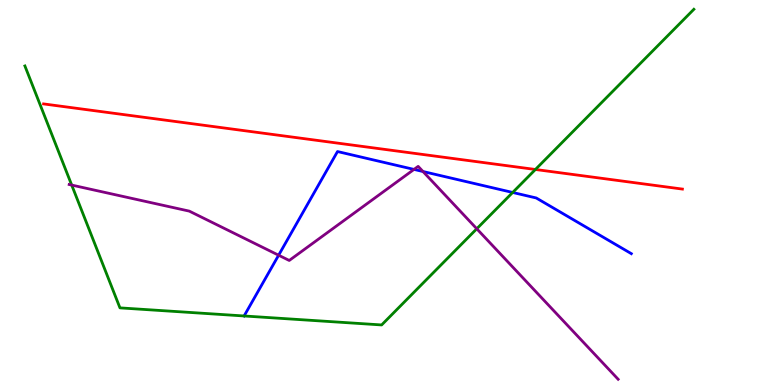[{'lines': ['blue', 'red'], 'intersections': []}, {'lines': ['green', 'red'], 'intersections': [{'x': 6.91, 'y': 5.6}]}, {'lines': ['purple', 'red'], 'intersections': []}, {'lines': ['blue', 'green'], 'intersections': [{'x': 3.15, 'y': 1.79}, {'x': 6.62, 'y': 5.0}]}, {'lines': ['blue', 'purple'], 'intersections': [{'x': 3.6, 'y': 3.37}, {'x': 5.34, 'y': 5.6}, {'x': 5.46, 'y': 5.55}]}, {'lines': ['green', 'purple'], 'intersections': [{'x': 0.925, 'y': 5.19}, {'x': 6.15, 'y': 4.06}]}]